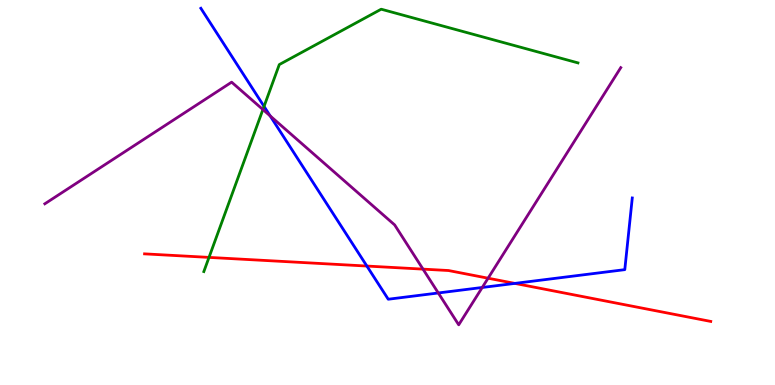[{'lines': ['blue', 'red'], 'intersections': [{'x': 4.73, 'y': 3.09}, {'x': 6.64, 'y': 2.64}]}, {'lines': ['green', 'red'], 'intersections': [{'x': 2.7, 'y': 3.31}]}, {'lines': ['purple', 'red'], 'intersections': [{'x': 5.46, 'y': 3.01}, {'x': 6.3, 'y': 2.77}]}, {'lines': ['blue', 'green'], 'intersections': [{'x': 3.41, 'y': 7.24}]}, {'lines': ['blue', 'purple'], 'intersections': [{'x': 3.49, 'y': 6.99}, {'x': 5.66, 'y': 2.39}, {'x': 6.22, 'y': 2.53}]}, {'lines': ['green', 'purple'], 'intersections': [{'x': 3.39, 'y': 7.15}]}]